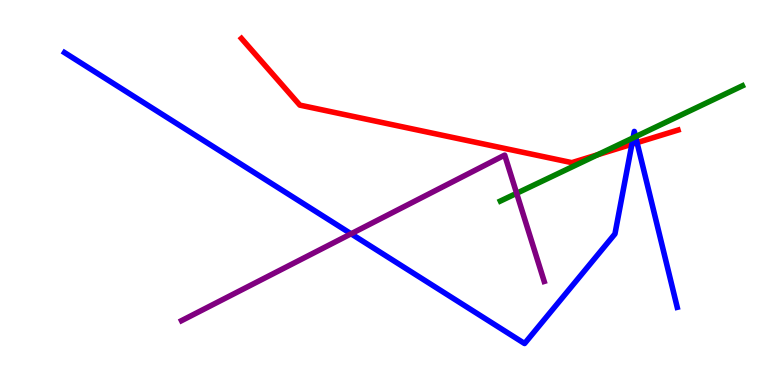[{'lines': ['blue', 'red'], 'intersections': [{'x': 8.15, 'y': 6.25}, {'x': 8.22, 'y': 6.3}]}, {'lines': ['green', 'red'], 'intersections': [{'x': 7.71, 'y': 5.98}]}, {'lines': ['purple', 'red'], 'intersections': []}, {'lines': ['blue', 'green'], 'intersections': [{'x': 8.17, 'y': 6.42}, {'x': 8.2, 'y': 6.45}]}, {'lines': ['blue', 'purple'], 'intersections': [{'x': 4.53, 'y': 3.93}]}, {'lines': ['green', 'purple'], 'intersections': [{'x': 6.67, 'y': 4.98}]}]